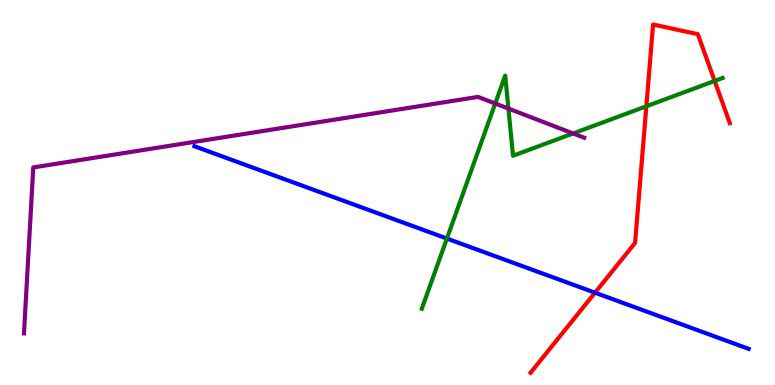[{'lines': ['blue', 'red'], 'intersections': [{'x': 7.68, 'y': 2.4}]}, {'lines': ['green', 'red'], 'intersections': [{'x': 8.34, 'y': 7.24}, {'x': 9.22, 'y': 7.9}]}, {'lines': ['purple', 'red'], 'intersections': []}, {'lines': ['blue', 'green'], 'intersections': [{'x': 5.77, 'y': 3.8}]}, {'lines': ['blue', 'purple'], 'intersections': []}, {'lines': ['green', 'purple'], 'intersections': [{'x': 6.39, 'y': 7.31}, {'x': 6.56, 'y': 7.18}, {'x': 7.39, 'y': 6.53}]}]